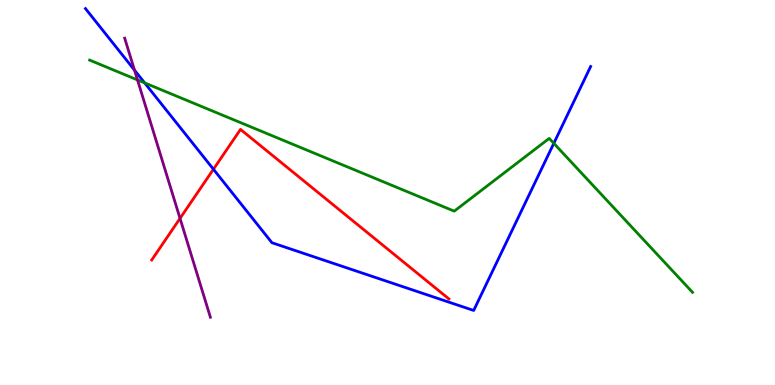[{'lines': ['blue', 'red'], 'intersections': [{'x': 2.75, 'y': 5.6}]}, {'lines': ['green', 'red'], 'intersections': []}, {'lines': ['purple', 'red'], 'intersections': [{'x': 2.32, 'y': 4.33}]}, {'lines': ['blue', 'green'], 'intersections': [{'x': 1.87, 'y': 7.85}, {'x': 7.15, 'y': 6.28}]}, {'lines': ['blue', 'purple'], 'intersections': [{'x': 1.74, 'y': 8.18}]}, {'lines': ['green', 'purple'], 'intersections': [{'x': 1.77, 'y': 7.92}]}]